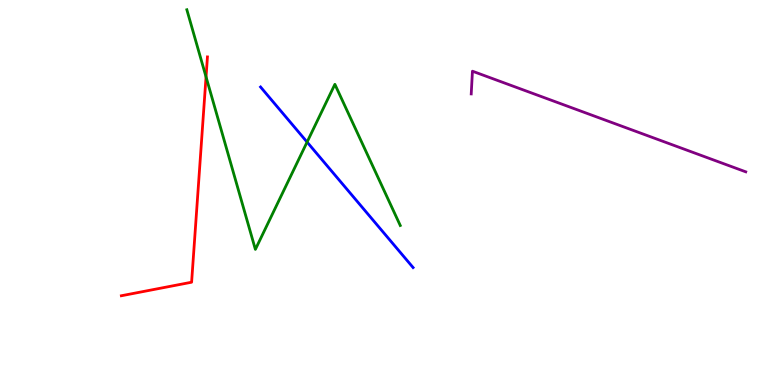[{'lines': ['blue', 'red'], 'intersections': []}, {'lines': ['green', 'red'], 'intersections': [{'x': 2.66, 'y': 8.0}]}, {'lines': ['purple', 'red'], 'intersections': []}, {'lines': ['blue', 'green'], 'intersections': [{'x': 3.96, 'y': 6.31}]}, {'lines': ['blue', 'purple'], 'intersections': []}, {'lines': ['green', 'purple'], 'intersections': []}]